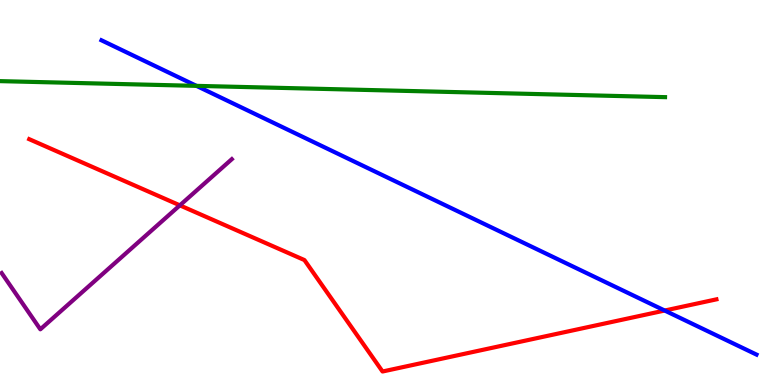[{'lines': ['blue', 'red'], 'intersections': [{'x': 8.58, 'y': 1.93}]}, {'lines': ['green', 'red'], 'intersections': []}, {'lines': ['purple', 'red'], 'intersections': [{'x': 2.32, 'y': 4.67}]}, {'lines': ['blue', 'green'], 'intersections': [{'x': 2.53, 'y': 7.77}]}, {'lines': ['blue', 'purple'], 'intersections': []}, {'lines': ['green', 'purple'], 'intersections': []}]